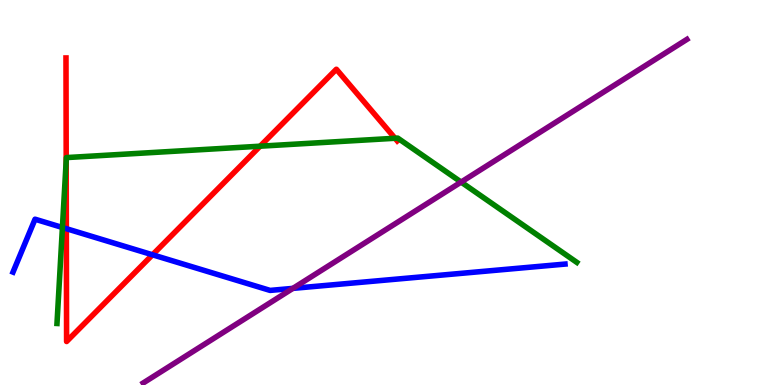[{'lines': ['blue', 'red'], 'intersections': [{'x': 0.856, 'y': 4.06}, {'x': 1.97, 'y': 3.38}]}, {'lines': ['green', 'red'], 'intersections': [{'x': 0.854, 'y': 5.83}, {'x': 3.36, 'y': 6.2}, {'x': 5.1, 'y': 6.41}]}, {'lines': ['purple', 'red'], 'intersections': []}, {'lines': ['blue', 'green'], 'intersections': [{'x': 0.805, 'y': 4.09}]}, {'lines': ['blue', 'purple'], 'intersections': [{'x': 3.78, 'y': 2.51}]}, {'lines': ['green', 'purple'], 'intersections': [{'x': 5.95, 'y': 5.27}]}]